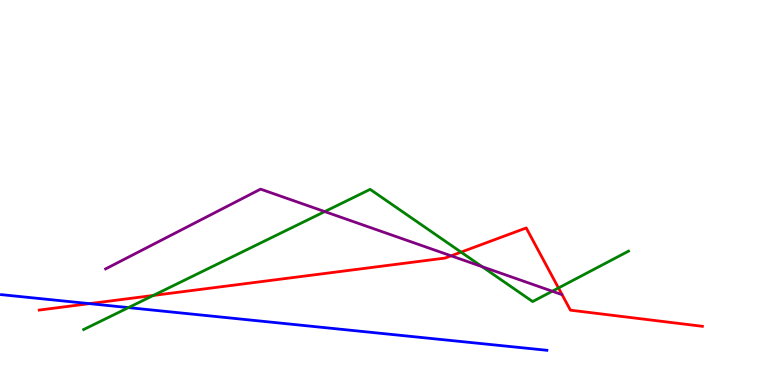[{'lines': ['blue', 'red'], 'intersections': [{'x': 1.15, 'y': 2.11}]}, {'lines': ['green', 'red'], 'intersections': [{'x': 1.98, 'y': 2.33}, {'x': 5.95, 'y': 3.45}, {'x': 7.21, 'y': 2.52}]}, {'lines': ['purple', 'red'], 'intersections': [{'x': 5.82, 'y': 3.36}]}, {'lines': ['blue', 'green'], 'intersections': [{'x': 1.66, 'y': 2.01}]}, {'lines': ['blue', 'purple'], 'intersections': []}, {'lines': ['green', 'purple'], 'intersections': [{'x': 4.19, 'y': 4.5}, {'x': 6.22, 'y': 3.07}, {'x': 7.13, 'y': 2.44}]}]